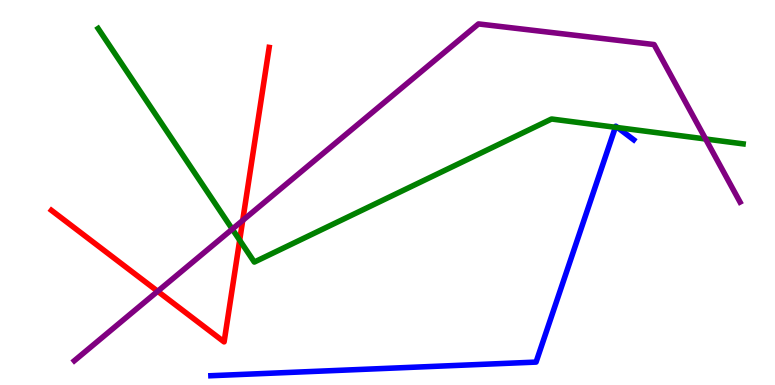[{'lines': ['blue', 'red'], 'intersections': []}, {'lines': ['green', 'red'], 'intersections': [{'x': 3.09, 'y': 3.76}]}, {'lines': ['purple', 'red'], 'intersections': [{'x': 2.03, 'y': 2.43}, {'x': 3.13, 'y': 4.27}]}, {'lines': ['blue', 'green'], 'intersections': [{'x': 7.94, 'y': 6.69}, {'x': 7.97, 'y': 6.69}]}, {'lines': ['blue', 'purple'], 'intersections': []}, {'lines': ['green', 'purple'], 'intersections': [{'x': 3.0, 'y': 4.05}, {'x': 9.1, 'y': 6.39}]}]